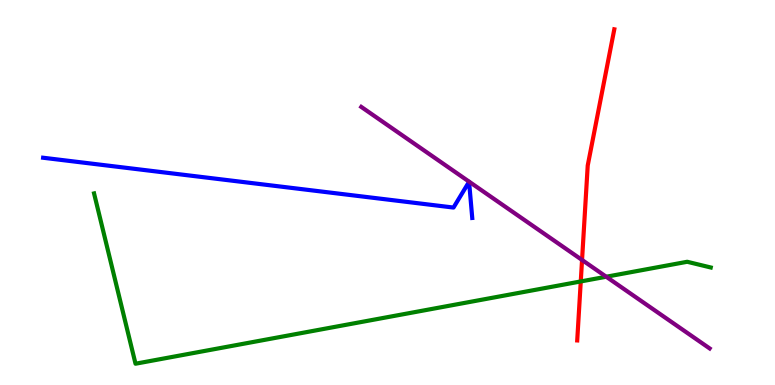[{'lines': ['blue', 'red'], 'intersections': []}, {'lines': ['green', 'red'], 'intersections': [{'x': 7.49, 'y': 2.69}]}, {'lines': ['purple', 'red'], 'intersections': [{'x': 7.51, 'y': 3.25}]}, {'lines': ['blue', 'green'], 'intersections': []}, {'lines': ['blue', 'purple'], 'intersections': []}, {'lines': ['green', 'purple'], 'intersections': [{'x': 7.82, 'y': 2.81}]}]